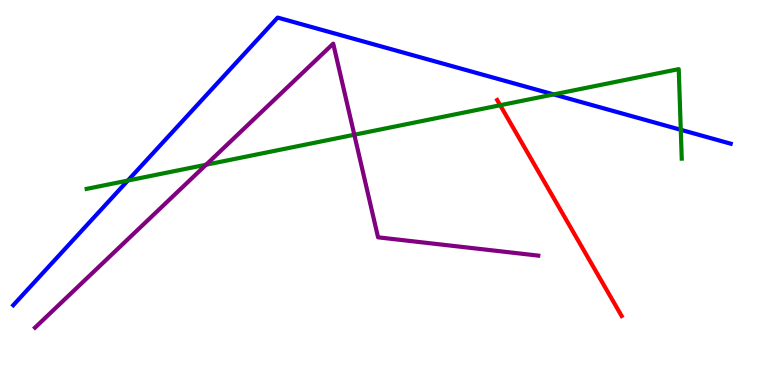[{'lines': ['blue', 'red'], 'intersections': []}, {'lines': ['green', 'red'], 'intersections': [{'x': 6.45, 'y': 7.27}]}, {'lines': ['purple', 'red'], 'intersections': []}, {'lines': ['blue', 'green'], 'intersections': [{'x': 1.65, 'y': 5.31}, {'x': 7.14, 'y': 7.55}, {'x': 8.78, 'y': 6.63}]}, {'lines': ['blue', 'purple'], 'intersections': []}, {'lines': ['green', 'purple'], 'intersections': [{'x': 2.66, 'y': 5.72}, {'x': 4.57, 'y': 6.5}]}]